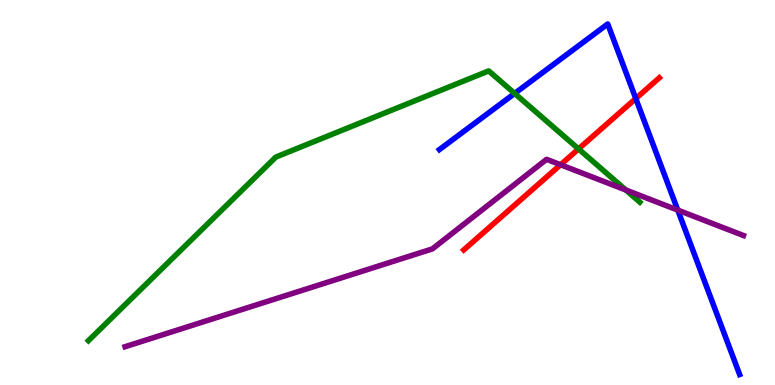[{'lines': ['blue', 'red'], 'intersections': [{'x': 8.2, 'y': 7.44}]}, {'lines': ['green', 'red'], 'intersections': [{'x': 7.46, 'y': 6.13}]}, {'lines': ['purple', 'red'], 'intersections': [{'x': 7.23, 'y': 5.72}]}, {'lines': ['blue', 'green'], 'intersections': [{'x': 6.64, 'y': 7.57}]}, {'lines': ['blue', 'purple'], 'intersections': [{'x': 8.75, 'y': 4.54}]}, {'lines': ['green', 'purple'], 'intersections': [{'x': 8.08, 'y': 5.06}]}]